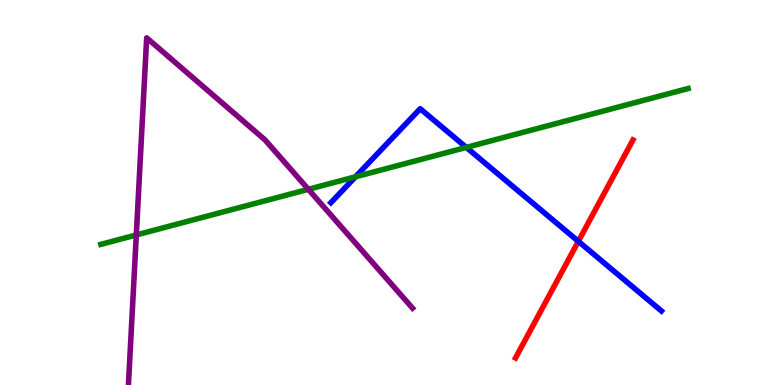[{'lines': ['blue', 'red'], 'intersections': [{'x': 7.46, 'y': 3.73}]}, {'lines': ['green', 'red'], 'intersections': []}, {'lines': ['purple', 'red'], 'intersections': []}, {'lines': ['blue', 'green'], 'intersections': [{'x': 4.59, 'y': 5.41}, {'x': 6.02, 'y': 6.17}]}, {'lines': ['blue', 'purple'], 'intersections': []}, {'lines': ['green', 'purple'], 'intersections': [{'x': 1.76, 'y': 3.9}, {'x': 3.98, 'y': 5.08}]}]